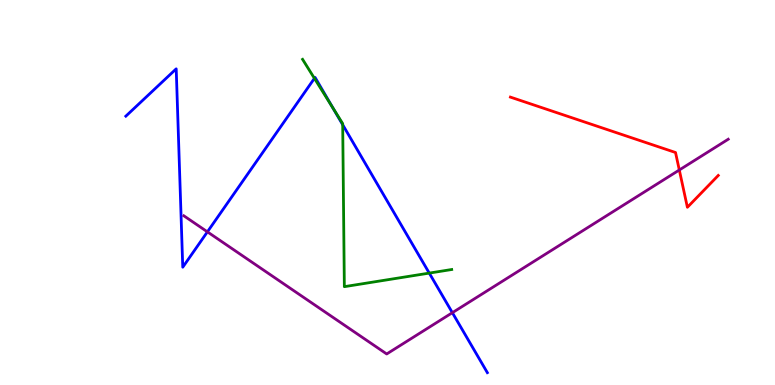[{'lines': ['blue', 'red'], 'intersections': []}, {'lines': ['green', 'red'], 'intersections': []}, {'lines': ['purple', 'red'], 'intersections': [{'x': 8.77, 'y': 5.58}]}, {'lines': ['blue', 'green'], 'intersections': [{'x': 4.06, 'y': 7.97}, {'x': 4.3, 'y': 7.2}, {'x': 4.42, 'y': 6.76}, {'x': 5.54, 'y': 2.91}]}, {'lines': ['blue', 'purple'], 'intersections': [{'x': 2.68, 'y': 3.98}, {'x': 5.84, 'y': 1.88}]}, {'lines': ['green', 'purple'], 'intersections': []}]